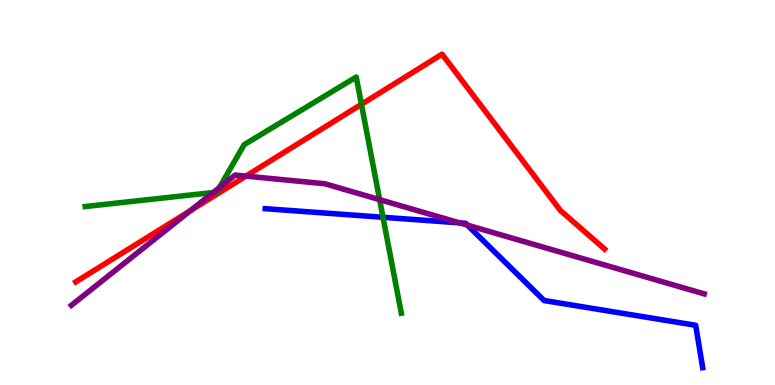[{'lines': ['blue', 'red'], 'intersections': []}, {'lines': ['green', 'red'], 'intersections': [{'x': 4.66, 'y': 7.29}]}, {'lines': ['purple', 'red'], 'intersections': [{'x': 2.46, 'y': 4.53}, {'x': 3.17, 'y': 5.43}]}, {'lines': ['blue', 'green'], 'intersections': [{'x': 4.94, 'y': 4.36}]}, {'lines': ['blue', 'purple'], 'intersections': [{'x': 5.93, 'y': 4.21}, {'x': 6.03, 'y': 4.15}]}, {'lines': ['green', 'purple'], 'intersections': [{'x': 2.75, 'y': 5.0}, {'x': 2.83, 'y': 5.13}, {'x': 4.9, 'y': 4.81}]}]